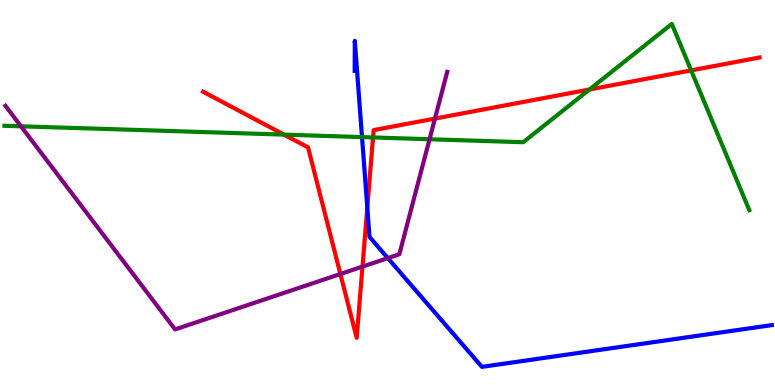[{'lines': ['blue', 'red'], 'intersections': [{'x': 4.74, 'y': 4.61}]}, {'lines': ['green', 'red'], 'intersections': [{'x': 3.66, 'y': 6.5}, {'x': 4.81, 'y': 6.43}, {'x': 7.61, 'y': 7.67}, {'x': 8.92, 'y': 8.17}]}, {'lines': ['purple', 'red'], 'intersections': [{'x': 4.39, 'y': 2.88}, {'x': 4.68, 'y': 3.07}, {'x': 5.61, 'y': 6.92}]}, {'lines': ['blue', 'green'], 'intersections': [{'x': 4.67, 'y': 6.44}]}, {'lines': ['blue', 'purple'], 'intersections': [{'x': 5.0, 'y': 3.3}]}, {'lines': ['green', 'purple'], 'intersections': [{'x': 0.271, 'y': 6.72}, {'x': 5.54, 'y': 6.38}]}]